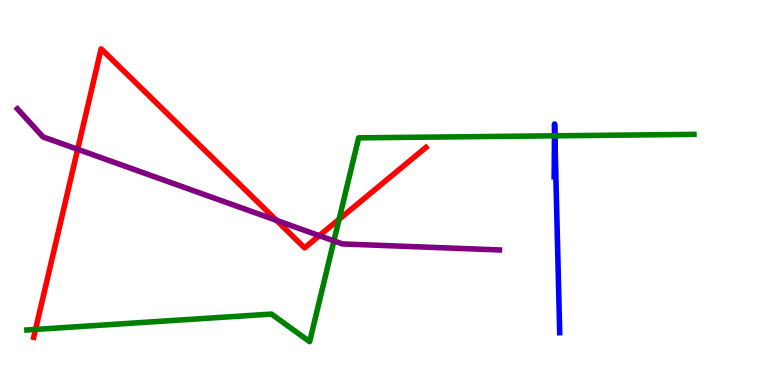[{'lines': ['blue', 'red'], 'intersections': []}, {'lines': ['green', 'red'], 'intersections': [{'x': 0.459, 'y': 1.44}, {'x': 4.38, 'y': 4.3}]}, {'lines': ['purple', 'red'], 'intersections': [{'x': 1.0, 'y': 6.12}, {'x': 3.57, 'y': 4.28}, {'x': 4.12, 'y': 3.88}]}, {'lines': ['blue', 'green'], 'intersections': [{'x': 7.15, 'y': 6.47}, {'x': 7.16, 'y': 6.47}]}, {'lines': ['blue', 'purple'], 'intersections': []}, {'lines': ['green', 'purple'], 'intersections': [{'x': 4.31, 'y': 3.74}]}]